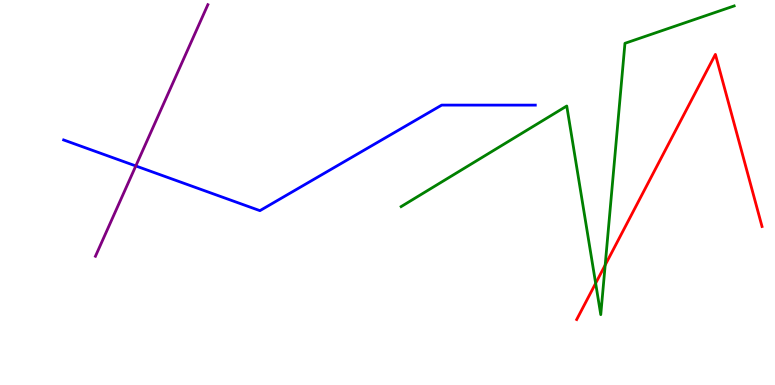[{'lines': ['blue', 'red'], 'intersections': []}, {'lines': ['green', 'red'], 'intersections': [{'x': 7.69, 'y': 2.64}, {'x': 7.81, 'y': 3.12}]}, {'lines': ['purple', 'red'], 'intersections': []}, {'lines': ['blue', 'green'], 'intersections': []}, {'lines': ['blue', 'purple'], 'intersections': [{'x': 1.75, 'y': 5.69}]}, {'lines': ['green', 'purple'], 'intersections': []}]